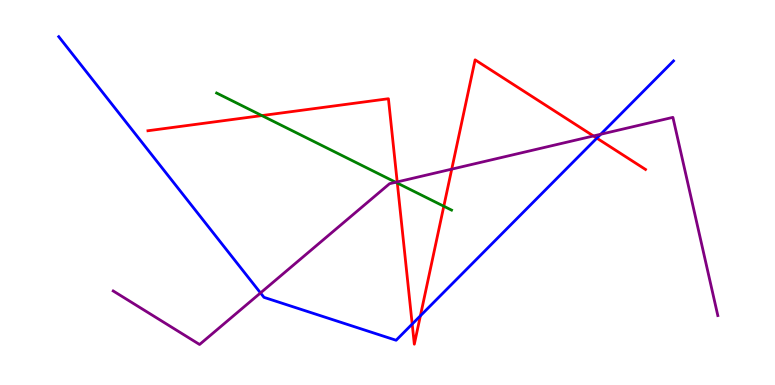[{'lines': ['blue', 'red'], 'intersections': [{'x': 5.32, 'y': 1.58}, {'x': 5.42, 'y': 1.8}, {'x': 7.7, 'y': 6.41}]}, {'lines': ['green', 'red'], 'intersections': [{'x': 3.38, 'y': 7.0}, {'x': 5.13, 'y': 5.24}, {'x': 5.73, 'y': 4.64}]}, {'lines': ['purple', 'red'], 'intersections': [{'x': 5.13, 'y': 5.27}, {'x': 5.83, 'y': 5.61}, {'x': 7.66, 'y': 6.47}]}, {'lines': ['blue', 'green'], 'intersections': []}, {'lines': ['blue', 'purple'], 'intersections': [{'x': 3.36, 'y': 2.39}, {'x': 7.75, 'y': 6.51}]}, {'lines': ['green', 'purple'], 'intersections': [{'x': 5.11, 'y': 5.27}]}]